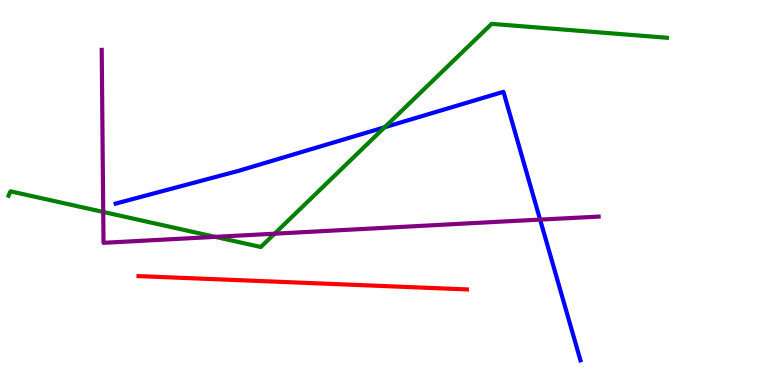[{'lines': ['blue', 'red'], 'intersections': []}, {'lines': ['green', 'red'], 'intersections': []}, {'lines': ['purple', 'red'], 'intersections': []}, {'lines': ['blue', 'green'], 'intersections': [{'x': 4.96, 'y': 6.69}]}, {'lines': ['blue', 'purple'], 'intersections': [{'x': 6.97, 'y': 4.3}]}, {'lines': ['green', 'purple'], 'intersections': [{'x': 1.33, 'y': 4.49}, {'x': 2.78, 'y': 3.85}, {'x': 3.54, 'y': 3.93}]}]